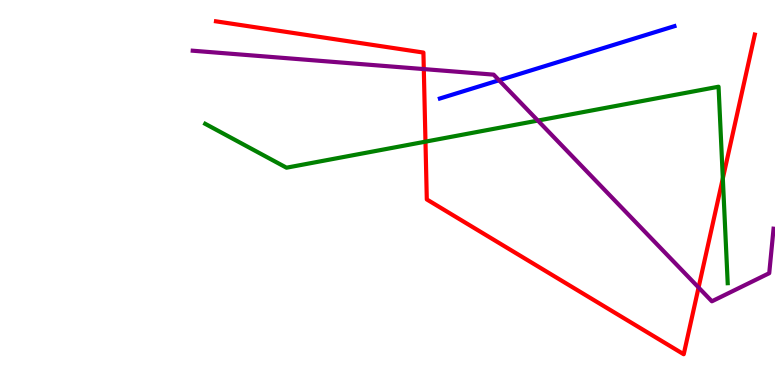[{'lines': ['blue', 'red'], 'intersections': []}, {'lines': ['green', 'red'], 'intersections': [{'x': 5.49, 'y': 6.32}, {'x': 9.33, 'y': 5.37}]}, {'lines': ['purple', 'red'], 'intersections': [{'x': 5.47, 'y': 8.21}, {'x': 9.01, 'y': 2.53}]}, {'lines': ['blue', 'green'], 'intersections': []}, {'lines': ['blue', 'purple'], 'intersections': [{'x': 6.44, 'y': 7.92}]}, {'lines': ['green', 'purple'], 'intersections': [{'x': 6.94, 'y': 6.87}]}]